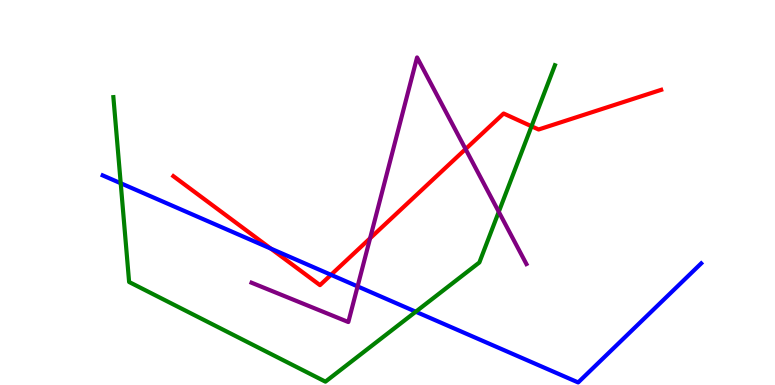[{'lines': ['blue', 'red'], 'intersections': [{'x': 3.49, 'y': 3.54}, {'x': 4.27, 'y': 2.86}]}, {'lines': ['green', 'red'], 'intersections': [{'x': 6.86, 'y': 6.72}]}, {'lines': ['purple', 'red'], 'intersections': [{'x': 4.78, 'y': 3.81}, {'x': 6.01, 'y': 6.13}]}, {'lines': ['blue', 'green'], 'intersections': [{'x': 1.56, 'y': 5.24}, {'x': 5.36, 'y': 1.9}]}, {'lines': ['blue', 'purple'], 'intersections': [{'x': 4.61, 'y': 2.56}]}, {'lines': ['green', 'purple'], 'intersections': [{'x': 6.44, 'y': 4.5}]}]